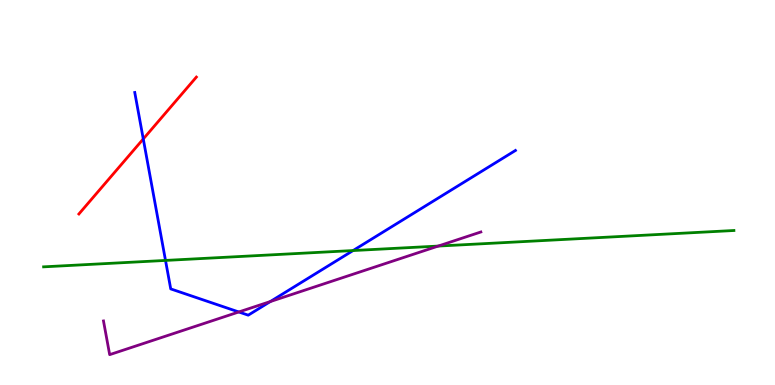[{'lines': ['blue', 'red'], 'intersections': [{'x': 1.85, 'y': 6.39}]}, {'lines': ['green', 'red'], 'intersections': []}, {'lines': ['purple', 'red'], 'intersections': []}, {'lines': ['blue', 'green'], 'intersections': [{'x': 2.14, 'y': 3.24}, {'x': 4.56, 'y': 3.49}]}, {'lines': ['blue', 'purple'], 'intersections': [{'x': 3.08, 'y': 1.9}, {'x': 3.49, 'y': 2.17}]}, {'lines': ['green', 'purple'], 'intersections': [{'x': 5.65, 'y': 3.61}]}]